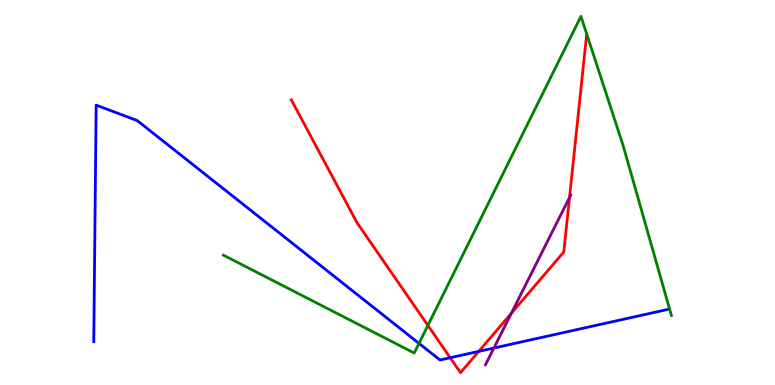[{'lines': ['blue', 'red'], 'intersections': [{'x': 5.81, 'y': 0.708}, {'x': 6.18, 'y': 0.873}]}, {'lines': ['green', 'red'], 'intersections': [{'x': 5.52, 'y': 1.55}, {'x': 7.57, 'y': 9.12}]}, {'lines': ['purple', 'red'], 'intersections': [{'x': 6.6, 'y': 1.86}, {'x': 7.35, 'y': 4.87}]}, {'lines': ['blue', 'green'], 'intersections': [{'x': 5.41, 'y': 1.08}]}, {'lines': ['blue', 'purple'], 'intersections': [{'x': 6.37, 'y': 0.96}]}, {'lines': ['green', 'purple'], 'intersections': []}]